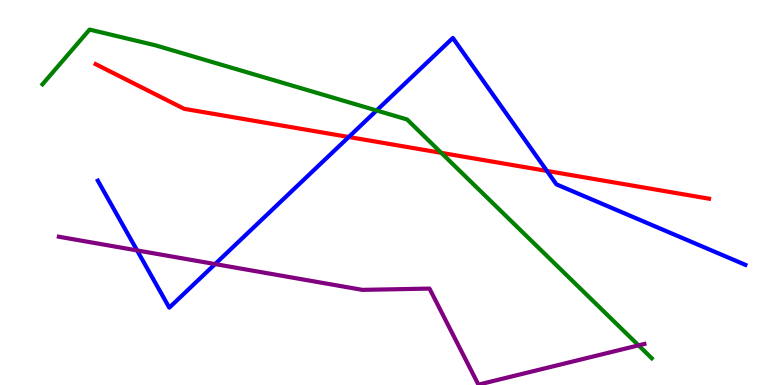[{'lines': ['blue', 'red'], 'intersections': [{'x': 4.5, 'y': 6.44}, {'x': 7.06, 'y': 5.56}]}, {'lines': ['green', 'red'], 'intersections': [{'x': 5.69, 'y': 6.03}]}, {'lines': ['purple', 'red'], 'intersections': []}, {'lines': ['blue', 'green'], 'intersections': [{'x': 4.86, 'y': 7.13}]}, {'lines': ['blue', 'purple'], 'intersections': [{'x': 1.77, 'y': 3.5}, {'x': 2.78, 'y': 3.14}]}, {'lines': ['green', 'purple'], 'intersections': [{'x': 8.24, 'y': 1.03}]}]